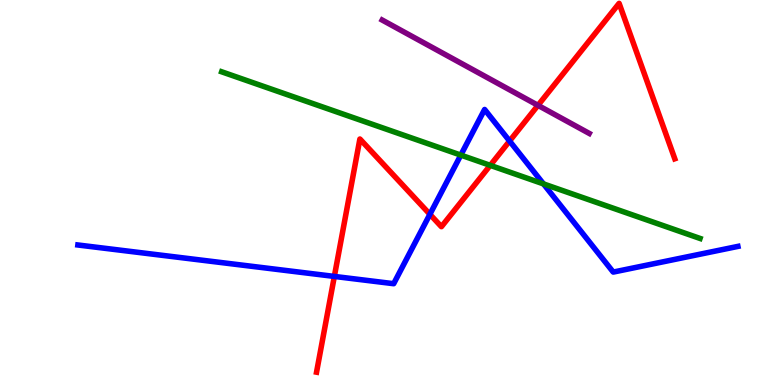[{'lines': ['blue', 'red'], 'intersections': [{'x': 4.31, 'y': 2.82}, {'x': 5.55, 'y': 4.43}, {'x': 6.58, 'y': 6.34}]}, {'lines': ['green', 'red'], 'intersections': [{'x': 6.33, 'y': 5.71}]}, {'lines': ['purple', 'red'], 'intersections': [{'x': 6.94, 'y': 7.26}]}, {'lines': ['blue', 'green'], 'intersections': [{'x': 5.95, 'y': 5.97}, {'x': 7.01, 'y': 5.22}]}, {'lines': ['blue', 'purple'], 'intersections': []}, {'lines': ['green', 'purple'], 'intersections': []}]